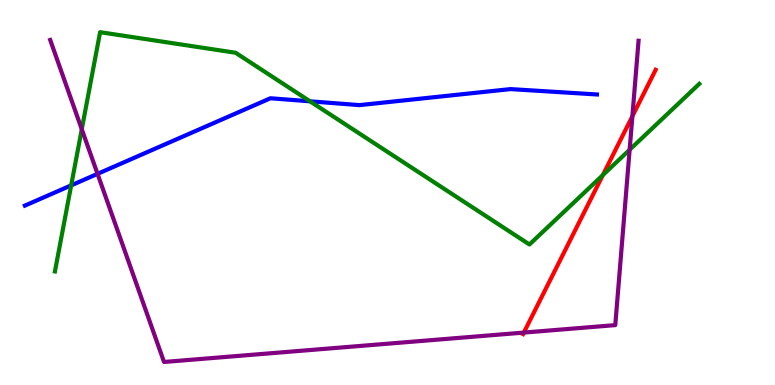[{'lines': ['blue', 'red'], 'intersections': []}, {'lines': ['green', 'red'], 'intersections': [{'x': 7.78, 'y': 5.45}]}, {'lines': ['purple', 'red'], 'intersections': [{'x': 6.76, 'y': 1.36}, {'x': 8.16, 'y': 6.98}]}, {'lines': ['blue', 'green'], 'intersections': [{'x': 0.918, 'y': 5.19}, {'x': 4.0, 'y': 7.37}]}, {'lines': ['blue', 'purple'], 'intersections': [{'x': 1.26, 'y': 5.48}]}, {'lines': ['green', 'purple'], 'intersections': [{'x': 1.06, 'y': 6.64}, {'x': 8.12, 'y': 6.11}]}]